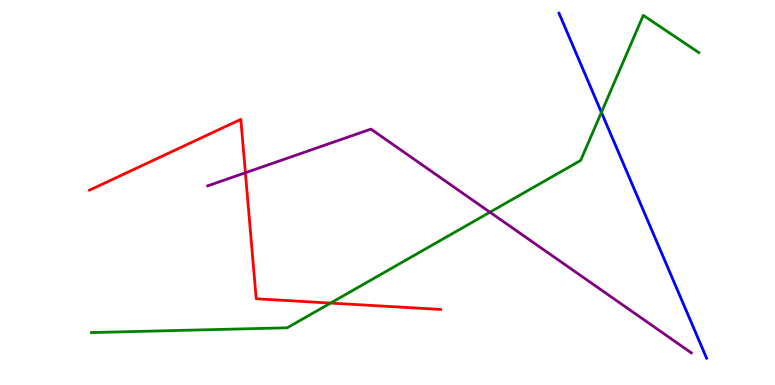[{'lines': ['blue', 'red'], 'intersections': []}, {'lines': ['green', 'red'], 'intersections': [{'x': 4.27, 'y': 2.13}]}, {'lines': ['purple', 'red'], 'intersections': [{'x': 3.17, 'y': 5.51}]}, {'lines': ['blue', 'green'], 'intersections': [{'x': 7.76, 'y': 7.08}]}, {'lines': ['blue', 'purple'], 'intersections': []}, {'lines': ['green', 'purple'], 'intersections': [{'x': 6.32, 'y': 4.49}]}]